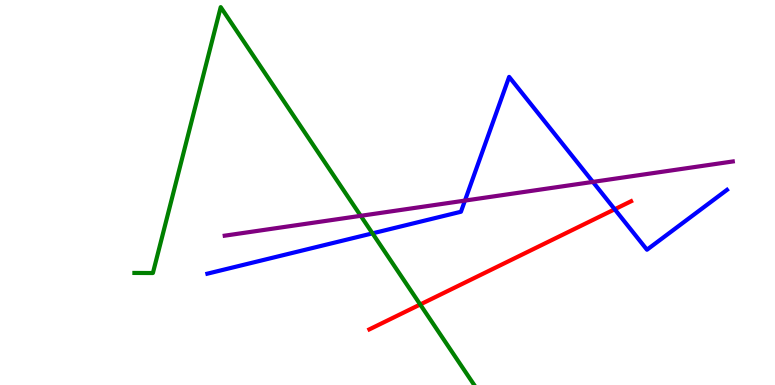[{'lines': ['blue', 'red'], 'intersections': [{'x': 7.93, 'y': 4.56}]}, {'lines': ['green', 'red'], 'intersections': [{'x': 5.42, 'y': 2.09}]}, {'lines': ['purple', 'red'], 'intersections': []}, {'lines': ['blue', 'green'], 'intersections': [{'x': 4.81, 'y': 3.94}]}, {'lines': ['blue', 'purple'], 'intersections': [{'x': 6.0, 'y': 4.79}, {'x': 7.65, 'y': 5.28}]}, {'lines': ['green', 'purple'], 'intersections': [{'x': 4.65, 'y': 4.39}]}]